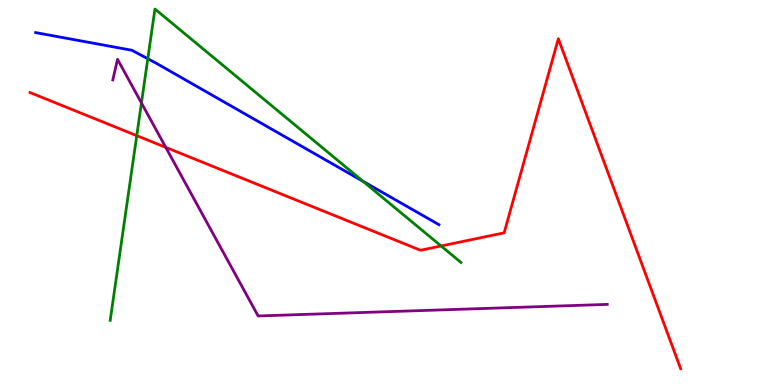[{'lines': ['blue', 'red'], 'intersections': []}, {'lines': ['green', 'red'], 'intersections': [{'x': 1.76, 'y': 6.48}, {'x': 5.69, 'y': 3.61}]}, {'lines': ['purple', 'red'], 'intersections': [{'x': 2.14, 'y': 6.17}]}, {'lines': ['blue', 'green'], 'intersections': [{'x': 1.91, 'y': 8.47}, {'x': 4.68, 'y': 5.29}]}, {'lines': ['blue', 'purple'], 'intersections': []}, {'lines': ['green', 'purple'], 'intersections': [{'x': 1.83, 'y': 7.33}]}]